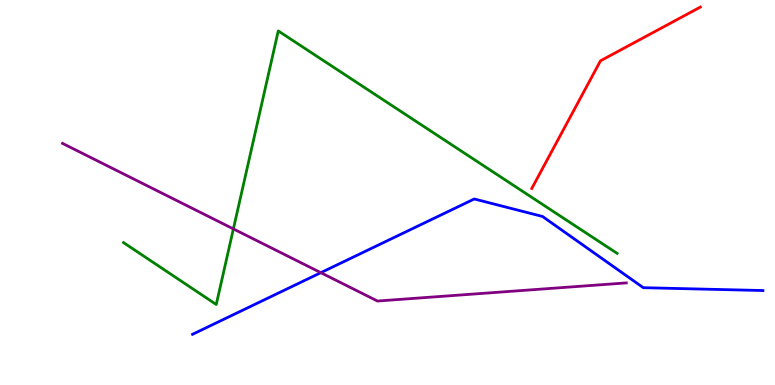[{'lines': ['blue', 'red'], 'intersections': []}, {'lines': ['green', 'red'], 'intersections': []}, {'lines': ['purple', 'red'], 'intersections': []}, {'lines': ['blue', 'green'], 'intersections': []}, {'lines': ['blue', 'purple'], 'intersections': [{'x': 4.14, 'y': 2.92}]}, {'lines': ['green', 'purple'], 'intersections': [{'x': 3.01, 'y': 4.05}]}]